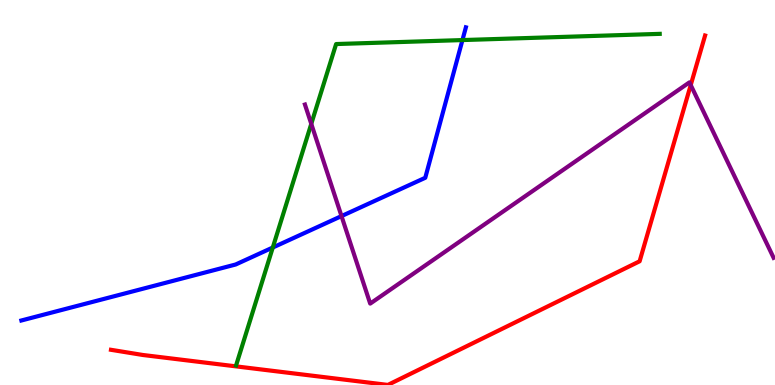[{'lines': ['blue', 'red'], 'intersections': []}, {'lines': ['green', 'red'], 'intersections': []}, {'lines': ['purple', 'red'], 'intersections': [{'x': 8.91, 'y': 7.79}]}, {'lines': ['blue', 'green'], 'intersections': [{'x': 3.52, 'y': 3.57}, {'x': 5.97, 'y': 8.96}]}, {'lines': ['blue', 'purple'], 'intersections': [{'x': 4.41, 'y': 4.39}]}, {'lines': ['green', 'purple'], 'intersections': [{'x': 4.02, 'y': 6.78}]}]